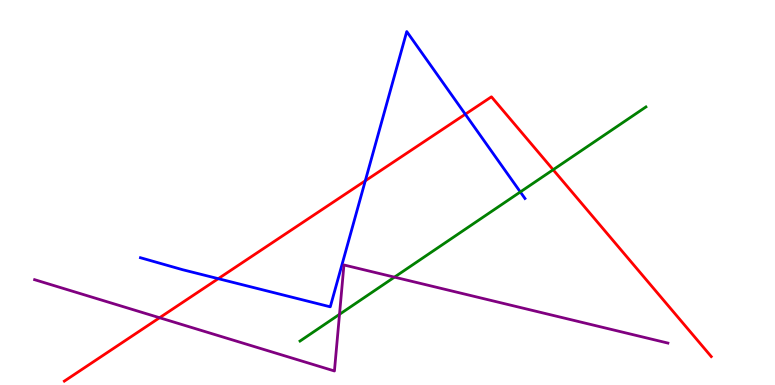[{'lines': ['blue', 'red'], 'intersections': [{'x': 2.82, 'y': 2.76}, {'x': 4.71, 'y': 5.3}, {'x': 6.0, 'y': 7.03}]}, {'lines': ['green', 'red'], 'intersections': [{'x': 7.14, 'y': 5.59}]}, {'lines': ['purple', 'red'], 'intersections': [{'x': 2.06, 'y': 1.75}]}, {'lines': ['blue', 'green'], 'intersections': [{'x': 6.71, 'y': 5.01}]}, {'lines': ['blue', 'purple'], 'intersections': []}, {'lines': ['green', 'purple'], 'intersections': [{'x': 4.38, 'y': 1.84}, {'x': 5.09, 'y': 2.8}]}]